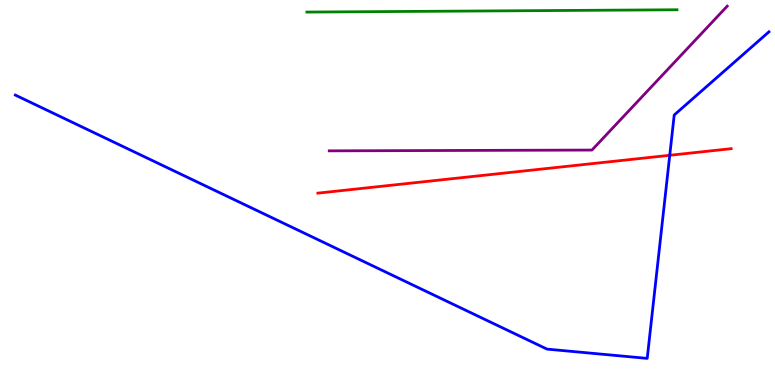[{'lines': ['blue', 'red'], 'intersections': [{'x': 8.64, 'y': 5.97}]}, {'lines': ['green', 'red'], 'intersections': []}, {'lines': ['purple', 'red'], 'intersections': []}, {'lines': ['blue', 'green'], 'intersections': []}, {'lines': ['blue', 'purple'], 'intersections': []}, {'lines': ['green', 'purple'], 'intersections': []}]